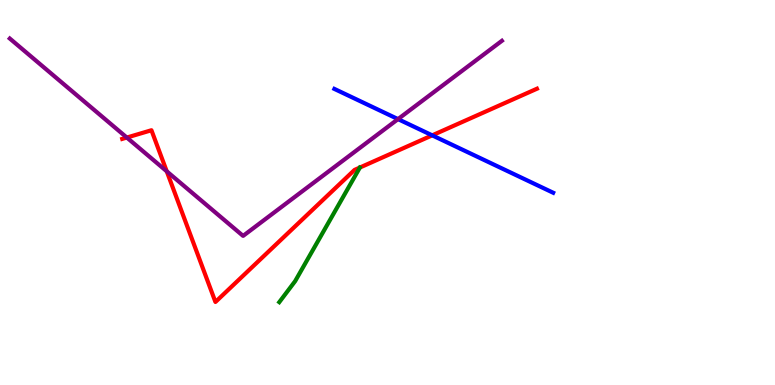[{'lines': ['blue', 'red'], 'intersections': [{'x': 5.58, 'y': 6.48}]}, {'lines': ['green', 'red'], 'intersections': []}, {'lines': ['purple', 'red'], 'intersections': [{'x': 1.64, 'y': 6.43}, {'x': 2.15, 'y': 5.55}]}, {'lines': ['blue', 'green'], 'intersections': []}, {'lines': ['blue', 'purple'], 'intersections': [{'x': 5.14, 'y': 6.91}]}, {'lines': ['green', 'purple'], 'intersections': []}]